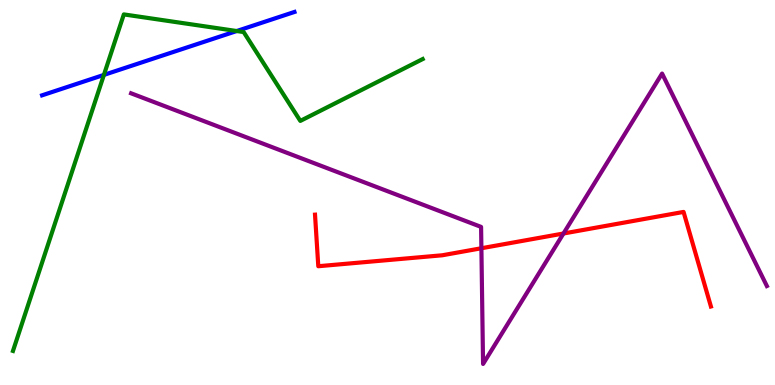[{'lines': ['blue', 'red'], 'intersections': []}, {'lines': ['green', 'red'], 'intersections': []}, {'lines': ['purple', 'red'], 'intersections': [{'x': 6.21, 'y': 3.55}, {'x': 7.27, 'y': 3.94}]}, {'lines': ['blue', 'green'], 'intersections': [{'x': 1.34, 'y': 8.05}, {'x': 3.05, 'y': 9.19}]}, {'lines': ['blue', 'purple'], 'intersections': []}, {'lines': ['green', 'purple'], 'intersections': []}]